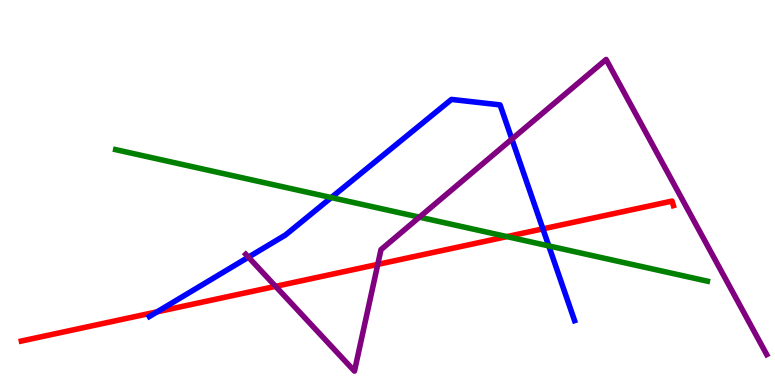[{'lines': ['blue', 'red'], 'intersections': [{'x': 2.03, 'y': 1.9}, {'x': 7.0, 'y': 4.06}]}, {'lines': ['green', 'red'], 'intersections': [{'x': 6.54, 'y': 3.85}]}, {'lines': ['purple', 'red'], 'intersections': [{'x': 3.56, 'y': 2.56}, {'x': 4.87, 'y': 3.13}]}, {'lines': ['blue', 'green'], 'intersections': [{'x': 4.27, 'y': 4.87}, {'x': 7.08, 'y': 3.61}]}, {'lines': ['blue', 'purple'], 'intersections': [{'x': 3.21, 'y': 3.32}, {'x': 6.6, 'y': 6.39}]}, {'lines': ['green', 'purple'], 'intersections': [{'x': 5.41, 'y': 4.36}]}]